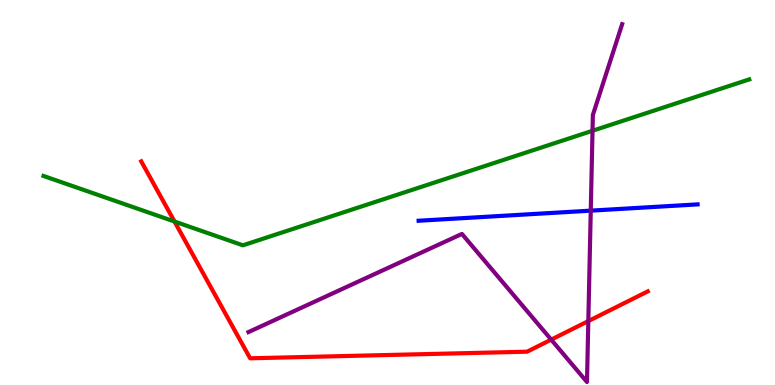[{'lines': ['blue', 'red'], 'intersections': []}, {'lines': ['green', 'red'], 'intersections': [{'x': 2.25, 'y': 4.25}]}, {'lines': ['purple', 'red'], 'intersections': [{'x': 7.11, 'y': 1.18}, {'x': 7.59, 'y': 1.66}]}, {'lines': ['blue', 'green'], 'intersections': []}, {'lines': ['blue', 'purple'], 'intersections': [{'x': 7.62, 'y': 4.53}]}, {'lines': ['green', 'purple'], 'intersections': [{'x': 7.65, 'y': 6.6}]}]